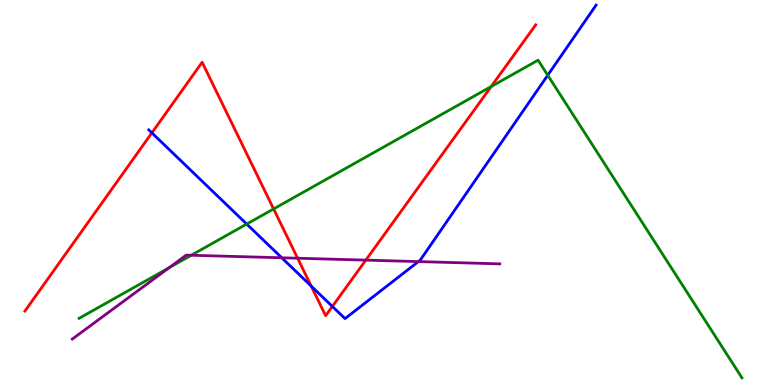[{'lines': ['blue', 'red'], 'intersections': [{'x': 1.96, 'y': 6.55}, {'x': 4.02, 'y': 2.57}, {'x': 4.29, 'y': 2.04}]}, {'lines': ['green', 'red'], 'intersections': [{'x': 3.53, 'y': 4.57}, {'x': 6.34, 'y': 7.75}]}, {'lines': ['purple', 'red'], 'intersections': [{'x': 3.84, 'y': 3.29}, {'x': 4.72, 'y': 3.24}]}, {'lines': ['blue', 'green'], 'intersections': [{'x': 3.18, 'y': 4.18}, {'x': 7.07, 'y': 8.05}]}, {'lines': ['blue', 'purple'], 'intersections': [{'x': 3.64, 'y': 3.3}, {'x': 5.4, 'y': 3.21}]}, {'lines': ['green', 'purple'], 'intersections': [{'x': 2.18, 'y': 3.05}, {'x': 2.47, 'y': 3.37}]}]